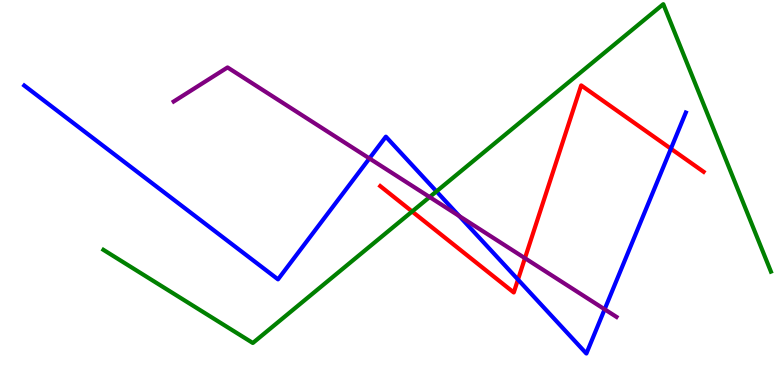[{'lines': ['blue', 'red'], 'intersections': [{'x': 6.68, 'y': 2.74}, {'x': 8.66, 'y': 6.14}]}, {'lines': ['green', 'red'], 'intersections': [{'x': 5.32, 'y': 4.51}]}, {'lines': ['purple', 'red'], 'intersections': [{'x': 6.77, 'y': 3.29}]}, {'lines': ['blue', 'green'], 'intersections': [{'x': 5.63, 'y': 5.03}]}, {'lines': ['blue', 'purple'], 'intersections': [{'x': 4.77, 'y': 5.88}, {'x': 5.93, 'y': 4.39}, {'x': 7.8, 'y': 1.97}]}, {'lines': ['green', 'purple'], 'intersections': [{'x': 5.54, 'y': 4.88}]}]